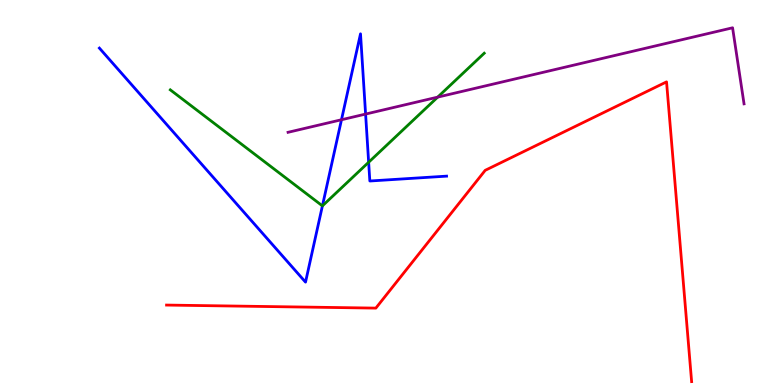[{'lines': ['blue', 'red'], 'intersections': []}, {'lines': ['green', 'red'], 'intersections': []}, {'lines': ['purple', 'red'], 'intersections': []}, {'lines': ['blue', 'green'], 'intersections': [{'x': 4.16, 'y': 4.65}, {'x': 4.76, 'y': 5.79}]}, {'lines': ['blue', 'purple'], 'intersections': [{'x': 4.41, 'y': 6.89}, {'x': 4.72, 'y': 7.04}]}, {'lines': ['green', 'purple'], 'intersections': [{'x': 5.65, 'y': 7.48}]}]